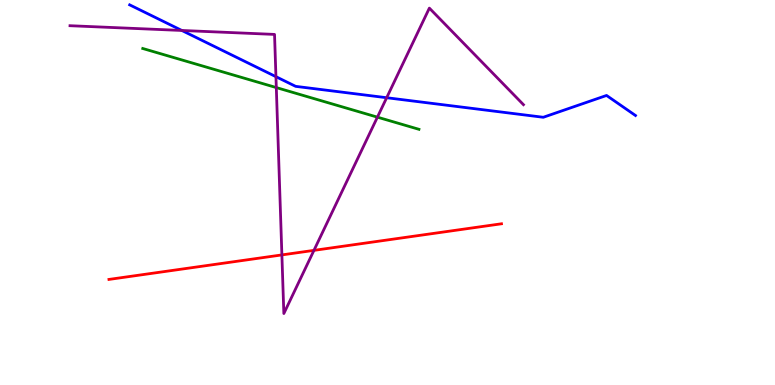[{'lines': ['blue', 'red'], 'intersections': []}, {'lines': ['green', 'red'], 'intersections': []}, {'lines': ['purple', 'red'], 'intersections': [{'x': 3.64, 'y': 3.38}, {'x': 4.05, 'y': 3.5}]}, {'lines': ['blue', 'green'], 'intersections': []}, {'lines': ['blue', 'purple'], 'intersections': [{'x': 2.35, 'y': 9.21}, {'x': 3.56, 'y': 8.01}, {'x': 4.99, 'y': 7.46}]}, {'lines': ['green', 'purple'], 'intersections': [{'x': 3.57, 'y': 7.73}, {'x': 4.87, 'y': 6.96}]}]